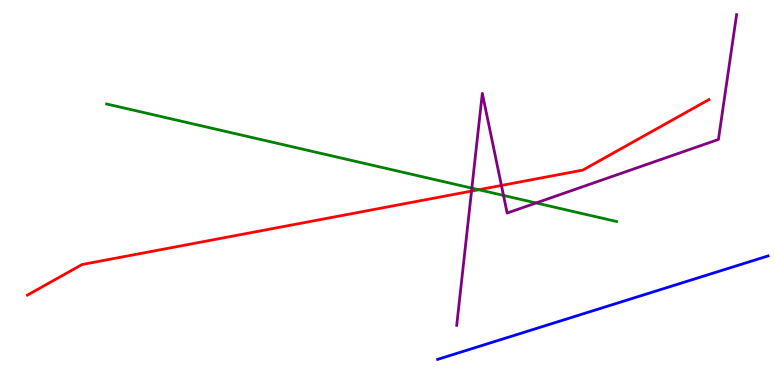[{'lines': ['blue', 'red'], 'intersections': []}, {'lines': ['green', 'red'], 'intersections': [{'x': 6.18, 'y': 5.07}]}, {'lines': ['purple', 'red'], 'intersections': [{'x': 6.08, 'y': 5.04}, {'x': 6.47, 'y': 5.18}]}, {'lines': ['blue', 'green'], 'intersections': []}, {'lines': ['blue', 'purple'], 'intersections': []}, {'lines': ['green', 'purple'], 'intersections': [{'x': 6.09, 'y': 5.11}, {'x': 6.5, 'y': 4.92}, {'x': 6.92, 'y': 4.73}]}]